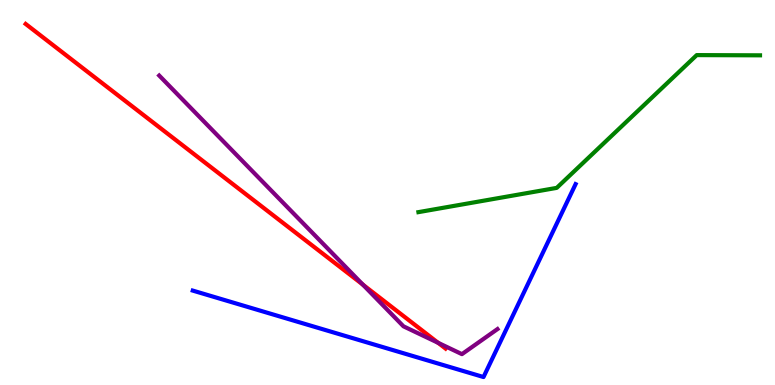[{'lines': ['blue', 'red'], 'intersections': []}, {'lines': ['green', 'red'], 'intersections': []}, {'lines': ['purple', 'red'], 'intersections': [{'x': 4.68, 'y': 2.61}, {'x': 5.65, 'y': 1.1}]}, {'lines': ['blue', 'green'], 'intersections': []}, {'lines': ['blue', 'purple'], 'intersections': []}, {'lines': ['green', 'purple'], 'intersections': []}]